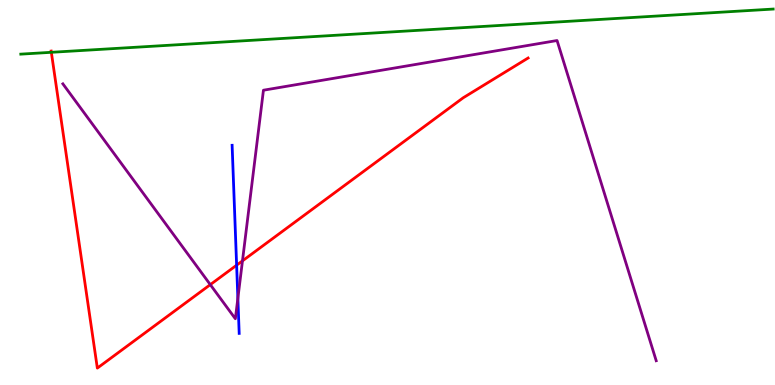[{'lines': ['blue', 'red'], 'intersections': [{'x': 3.05, 'y': 3.11}]}, {'lines': ['green', 'red'], 'intersections': [{'x': 0.662, 'y': 8.64}]}, {'lines': ['purple', 'red'], 'intersections': [{'x': 2.71, 'y': 2.61}, {'x': 3.13, 'y': 3.22}]}, {'lines': ['blue', 'green'], 'intersections': []}, {'lines': ['blue', 'purple'], 'intersections': [{'x': 3.07, 'y': 2.25}]}, {'lines': ['green', 'purple'], 'intersections': []}]